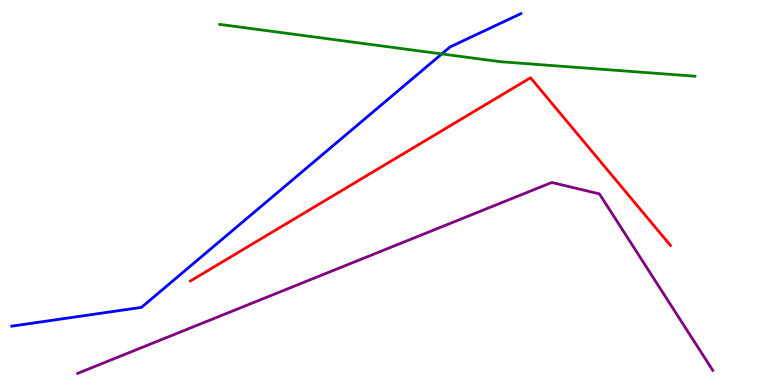[{'lines': ['blue', 'red'], 'intersections': []}, {'lines': ['green', 'red'], 'intersections': []}, {'lines': ['purple', 'red'], 'intersections': []}, {'lines': ['blue', 'green'], 'intersections': [{'x': 5.7, 'y': 8.6}]}, {'lines': ['blue', 'purple'], 'intersections': []}, {'lines': ['green', 'purple'], 'intersections': []}]